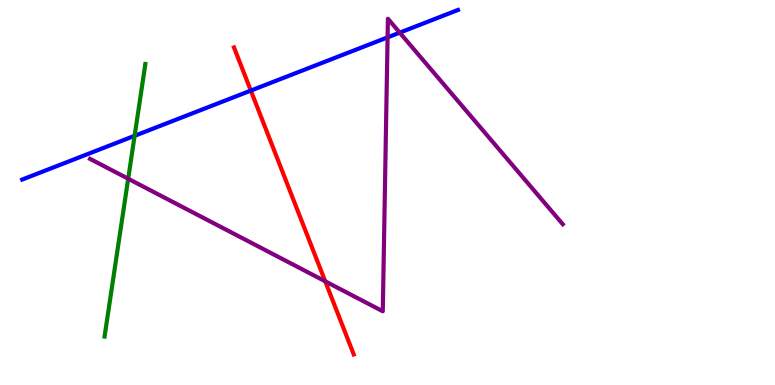[{'lines': ['blue', 'red'], 'intersections': [{'x': 3.24, 'y': 7.65}]}, {'lines': ['green', 'red'], 'intersections': []}, {'lines': ['purple', 'red'], 'intersections': [{'x': 4.2, 'y': 2.69}]}, {'lines': ['blue', 'green'], 'intersections': [{'x': 1.74, 'y': 6.47}]}, {'lines': ['blue', 'purple'], 'intersections': [{'x': 5.0, 'y': 9.03}, {'x': 5.16, 'y': 9.15}]}, {'lines': ['green', 'purple'], 'intersections': [{'x': 1.65, 'y': 5.36}]}]